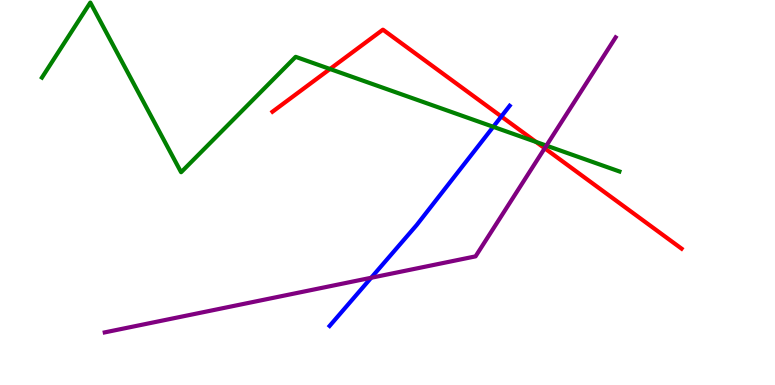[{'lines': ['blue', 'red'], 'intersections': [{'x': 6.47, 'y': 6.97}]}, {'lines': ['green', 'red'], 'intersections': [{'x': 4.26, 'y': 8.21}, {'x': 6.92, 'y': 6.31}]}, {'lines': ['purple', 'red'], 'intersections': [{'x': 7.03, 'y': 6.15}]}, {'lines': ['blue', 'green'], 'intersections': [{'x': 6.36, 'y': 6.71}]}, {'lines': ['blue', 'purple'], 'intersections': [{'x': 4.79, 'y': 2.79}]}, {'lines': ['green', 'purple'], 'intersections': [{'x': 7.05, 'y': 6.22}]}]